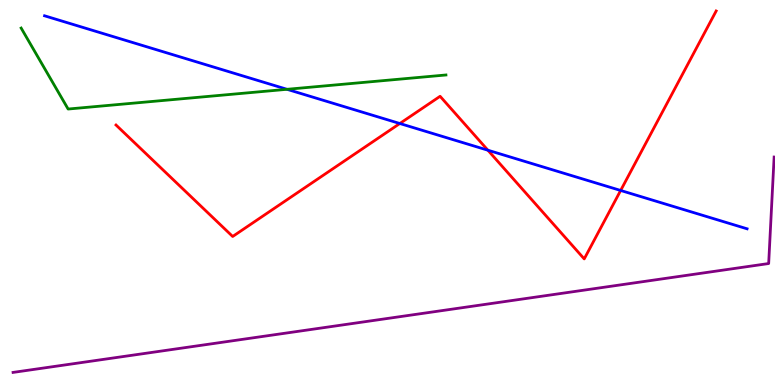[{'lines': ['blue', 'red'], 'intersections': [{'x': 5.16, 'y': 6.79}, {'x': 6.3, 'y': 6.1}, {'x': 8.01, 'y': 5.05}]}, {'lines': ['green', 'red'], 'intersections': []}, {'lines': ['purple', 'red'], 'intersections': []}, {'lines': ['blue', 'green'], 'intersections': [{'x': 3.7, 'y': 7.68}]}, {'lines': ['blue', 'purple'], 'intersections': []}, {'lines': ['green', 'purple'], 'intersections': []}]